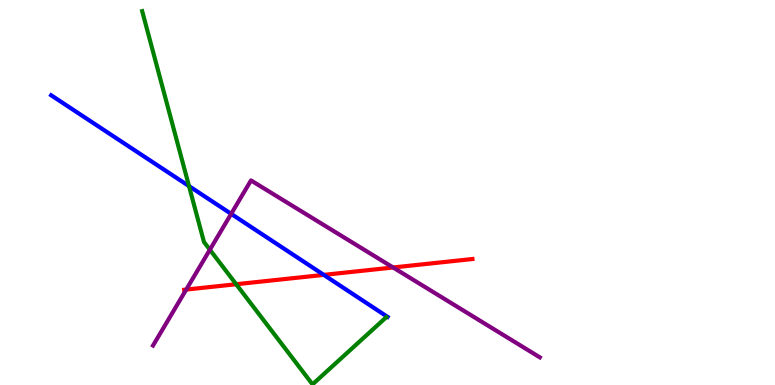[{'lines': ['blue', 'red'], 'intersections': [{'x': 4.18, 'y': 2.86}]}, {'lines': ['green', 'red'], 'intersections': [{'x': 3.05, 'y': 2.62}]}, {'lines': ['purple', 'red'], 'intersections': [{'x': 2.4, 'y': 2.48}, {'x': 5.07, 'y': 3.05}]}, {'lines': ['blue', 'green'], 'intersections': [{'x': 2.44, 'y': 5.17}]}, {'lines': ['blue', 'purple'], 'intersections': [{'x': 2.98, 'y': 4.45}]}, {'lines': ['green', 'purple'], 'intersections': [{'x': 2.71, 'y': 3.51}]}]